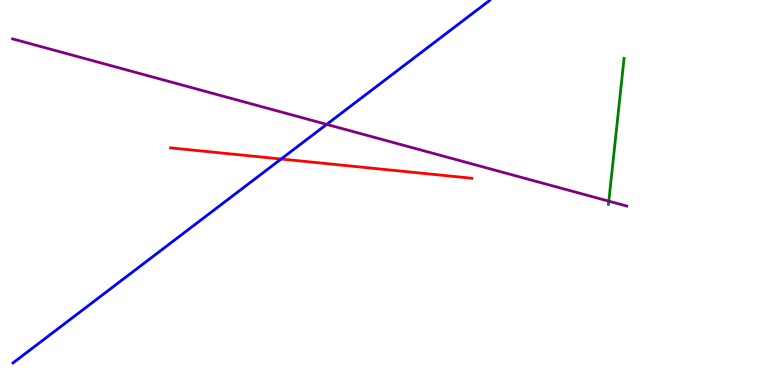[{'lines': ['blue', 'red'], 'intersections': [{'x': 3.63, 'y': 5.87}]}, {'lines': ['green', 'red'], 'intersections': []}, {'lines': ['purple', 'red'], 'intersections': []}, {'lines': ['blue', 'green'], 'intersections': []}, {'lines': ['blue', 'purple'], 'intersections': [{'x': 4.22, 'y': 6.77}]}, {'lines': ['green', 'purple'], 'intersections': [{'x': 7.86, 'y': 4.77}]}]